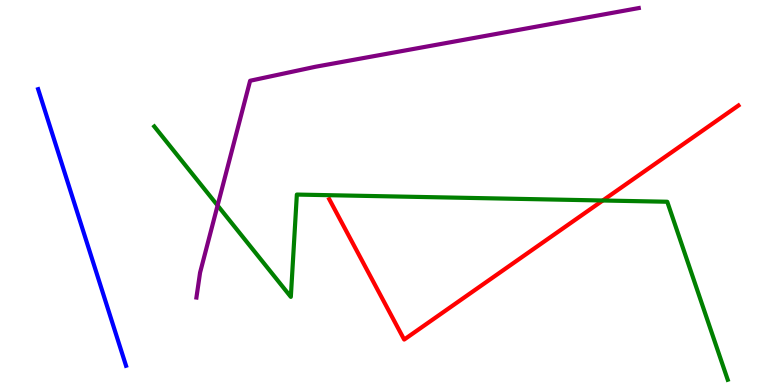[{'lines': ['blue', 'red'], 'intersections': []}, {'lines': ['green', 'red'], 'intersections': [{'x': 7.78, 'y': 4.79}]}, {'lines': ['purple', 'red'], 'intersections': []}, {'lines': ['blue', 'green'], 'intersections': []}, {'lines': ['blue', 'purple'], 'intersections': []}, {'lines': ['green', 'purple'], 'intersections': [{'x': 2.81, 'y': 4.66}]}]